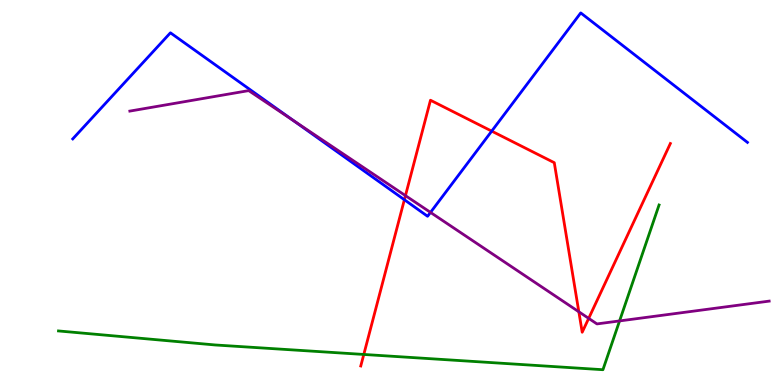[{'lines': ['blue', 'red'], 'intersections': [{'x': 5.22, 'y': 4.81}, {'x': 6.34, 'y': 6.59}]}, {'lines': ['green', 'red'], 'intersections': [{'x': 4.69, 'y': 0.793}]}, {'lines': ['purple', 'red'], 'intersections': [{'x': 5.23, 'y': 4.92}, {'x': 7.47, 'y': 1.9}, {'x': 7.6, 'y': 1.73}]}, {'lines': ['blue', 'green'], 'intersections': []}, {'lines': ['blue', 'purple'], 'intersections': [{'x': 3.79, 'y': 6.87}, {'x': 5.55, 'y': 4.48}]}, {'lines': ['green', 'purple'], 'intersections': [{'x': 7.99, 'y': 1.66}]}]